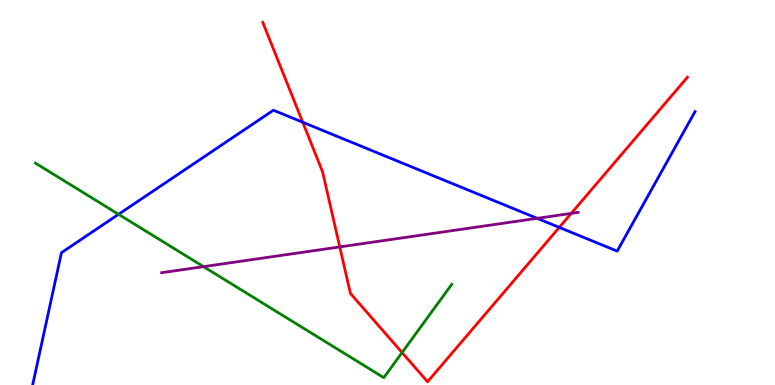[{'lines': ['blue', 'red'], 'intersections': [{'x': 3.91, 'y': 6.82}, {'x': 7.22, 'y': 4.09}]}, {'lines': ['green', 'red'], 'intersections': [{'x': 5.19, 'y': 0.843}]}, {'lines': ['purple', 'red'], 'intersections': [{'x': 4.38, 'y': 3.59}, {'x': 7.37, 'y': 4.46}]}, {'lines': ['blue', 'green'], 'intersections': [{'x': 1.53, 'y': 4.43}]}, {'lines': ['blue', 'purple'], 'intersections': [{'x': 6.93, 'y': 4.33}]}, {'lines': ['green', 'purple'], 'intersections': [{'x': 2.63, 'y': 3.07}]}]